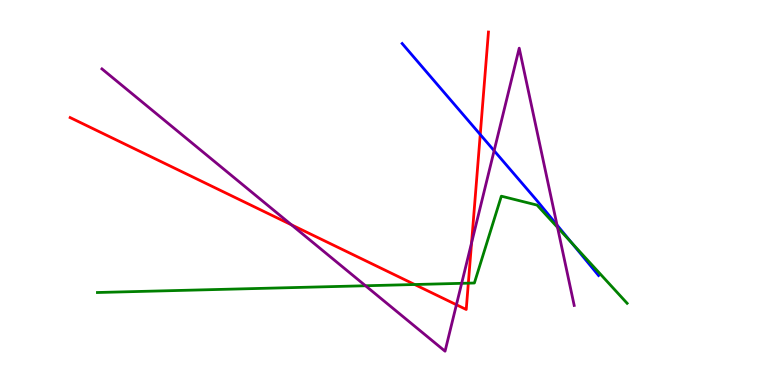[{'lines': ['blue', 'red'], 'intersections': [{'x': 6.2, 'y': 6.51}]}, {'lines': ['green', 'red'], 'intersections': [{'x': 5.35, 'y': 2.61}, {'x': 6.04, 'y': 2.65}]}, {'lines': ['purple', 'red'], 'intersections': [{'x': 3.76, 'y': 4.16}, {'x': 5.89, 'y': 2.08}, {'x': 6.08, 'y': 3.69}]}, {'lines': ['blue', 'green'], 'intersections': [{'x': 7.38, 'y': 3.69}]}, {'lines': ['blue', 'purple'], 'intersections': [{'x': 6.38, 'y': 6.09}, {'x': 7.19, 'y': 4.16}]}, {'lines': ['green', 'purple'], 'intersections': [{'x': 4.72, 'y': 2.58}, {'x': 5.96, 'y': 2.64}, {'x': 7.19, 'y': 4.09}]}]